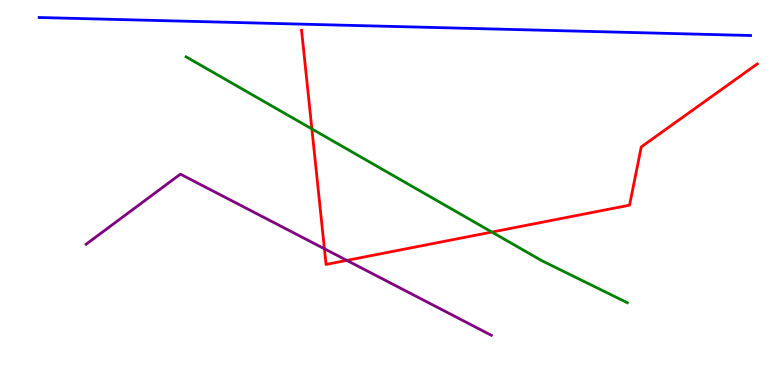[{'lines': ['blue', 'red'], 'intersections': []}, {'lines': ['green', 'red'], 'intersections': [{'x': 4.02, 'y': 6.65}, {'x': 6.35, 'y': 3.97}]}, {'lines': ['purple', 'red'], 'intersections': [{'x': 4.19, 'y': 3.54}, {'x': 4.48, 'y': 3.24}]}, {'lines': ['blue', 'green'], 'intersections': []}, {'lines': ['blue', 'purple'], 'intersections': []}, {'lines': ['green', 'purple'], 'intersections': []}]